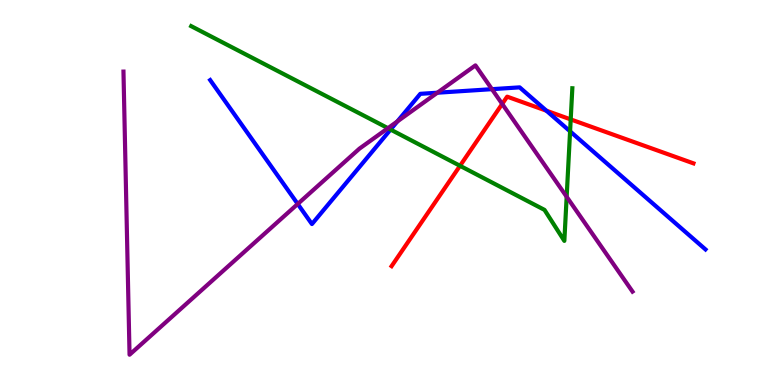[{'lines': ['blue', 'red'], 'intersections': [{'x': 7.05, 'y': 7.12}]}, {'lines': ['green', 'red'], 'intersections': [{'x': 5.94, 'y': 5.69}, {'x': 7.36, 'y': 6.9}]}, {'lines': ['purple', 'red'], 'intersections': [{'x': 6.48, 'y': 7.3}]}, {'lines': ['blue', 'green'], 'intersections': [{'x': 5.04, 'y': 6.63}, {'x': 7.36, 'y': 6.59}]}, {'lines': ['blue', 'purple'], 'intersections': [{'x': 3.84, 'y': 4.7}, {'x': 5.13, 'y': 6.85}, {'x': 5.64, 'y': 7.59}, {'x': 6.35, 'y': 7.68}]}, {'lines': ['green', 'purple'], 'intersections': [{'x': 5.01, 'y': 6.67}, {'x': 7.31, 'y': 4.89}]}]